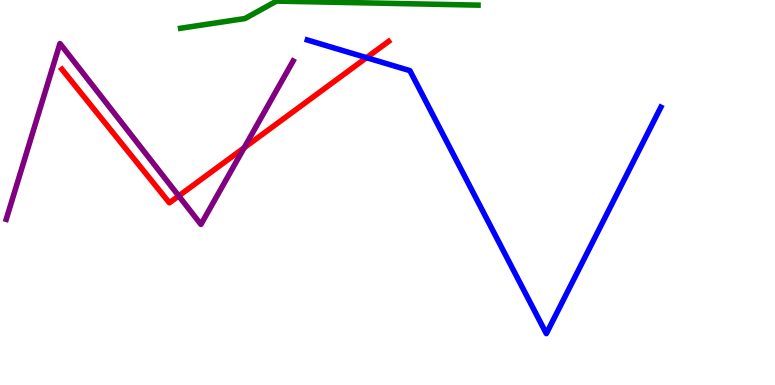[{'lines': ['blue', 'red'], 'intersections': [{'x': 4.73, 'y': 8.5}]}, {'lines': ['green', 'red'], 'intersections': []}, {'lines': ['purple', 'red'], 'intersections': [{'x': 2.31, 'y': 4.91}, {'x': 3.15, 'y': 6.16}]}, {'lines': ['blue', 'green'], 'intersections': []}, {'lines': ['blue', 'purple'], 'intersections': []}, {'lines': ['green', 'purple'], 'intersections': []}]